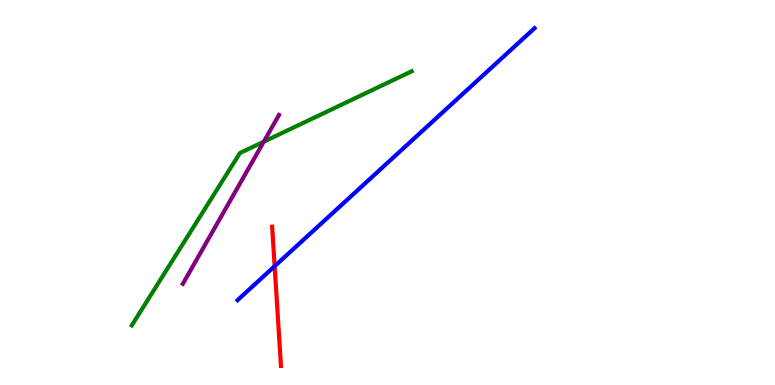[{'lines': ['blue', 'red'], 'intersections': [{'x': 3.54, 'y': 3.09}]}, {'lines': ['green', 'red'], 'intersections': []}, {'lines': ['purple', 'red'], 'intersections': []}, {'lines': ['blue', 'green'], 'intersections': []}, {'lines': ['blue', 'purple'], 'intersections': []}, {'lines': ['green', 'purple'], 'intersections': [{'x': 3.4, 'y': 6.32}]}]